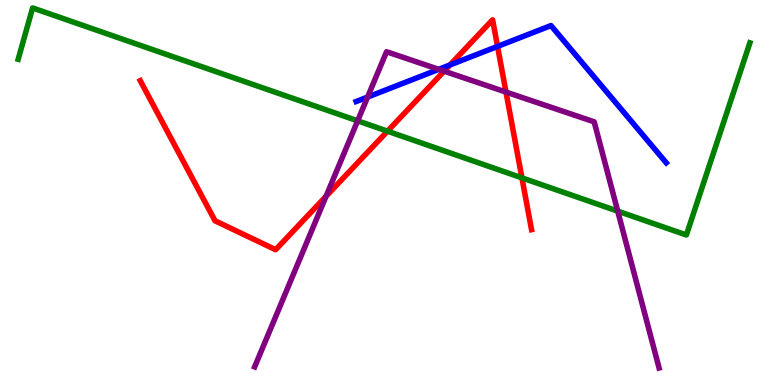[{'lines': ['blue', 'red'], 'intersections': [{'x': 5.81, 'y': 8.31}, {'x': 6.42, 'y': 8.79}]}, {'lines': ['green', 'red'], 'intersections': [{'x': 5.0, 'y': 6.59}, {'x': 6.73, 'y': 5.38}]}, {'lines': ['purple', 'red'], 'intersections': [{'x': 4.21, 'y': 4.9}, {'x': 5.73, 'y': 8.15}, {'x': 6.53, 'y': 7.61}]}, {'lines': ['blue', 'green'], 'intersections': []}, {'lines': ['blue', 'purple'], 'intersections': [{'x': 4.74, 'y': 7.48}, {'x': 5.66, 'y': 8.2}]}, {'lines': ['green', 'purple'], 'intersections': [{'x': 4.61, 'y': 6.86}, {'x': 7.97, 'y': 4.52}]}]